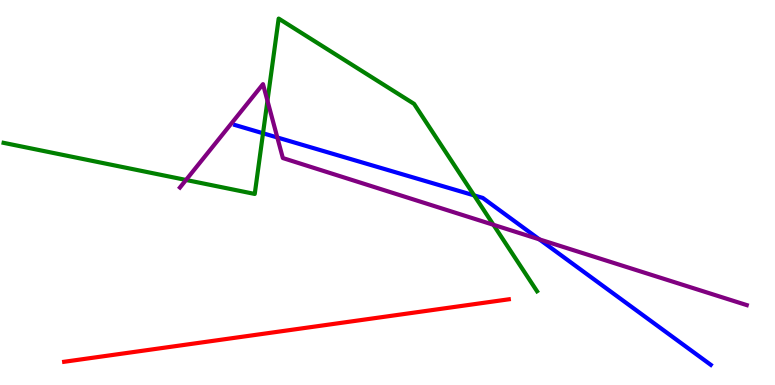[{'lines': ['blue', 'red'], 'intersections': []}, {'lines': ['green', 'red'], 'intersections': []}, {'lines': ['purple', 'red'], 'intersections': []}, {'lines': ['blue', 'green'], 'intersections': [{'x': 3.39, 'y': 6.54}, {'x': 6.12, 'y': 4.92}]}, {'lines': ['blue', 'purple'], 'intersections': [{'x': 3.58, 'y': 6.43}, {'x': 6.96, 'y': 3.78}]}, {'lines': ['green', 'purple'], 'intersections': [{'x': 2.4, 'y': 5.33}, {'x': 3.45, 'y': 7.38}, {'x': 6.37, 'y': 4.16}]}]